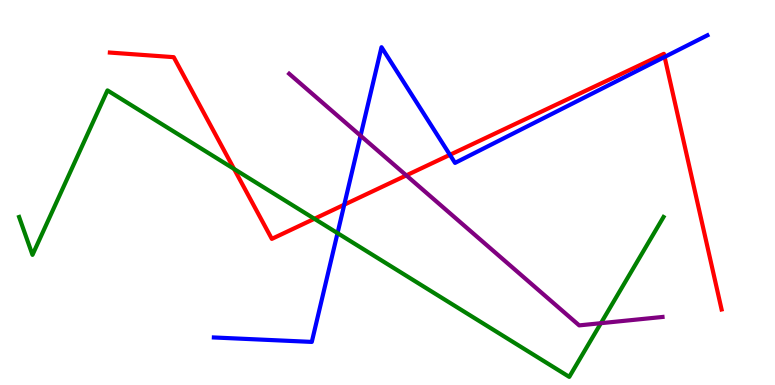[{'lines': ['blue', 'red'], 'intersections': [{'x': 4.44, 'y': 4.68}, {'x': 5.81, 'y': 5.98}, {'x': 8.58, 'y': 8.52}]}, {'lines': ['green', 'red'], 'intersections': [{'x': 3.02, 'y': 5.61}, {'x': 4.06, 'y': 4.32}]}, {'lines': ['purple', 'red'], 'intersections': [{'x': 5.24, 'y': 5.44}]}, {'lines': ['blue', 'green'], 'intersections': [{'x': 4.36, 'y': 3.94}]}, {'lines': ['blue', 'purple'], 'intersections': [{'x': 4.65, 'y': 6.48}]}, {'lines': ['green', 'purple'], 'intersections': [{'x': 7.75, 'y': 1.61}]}]